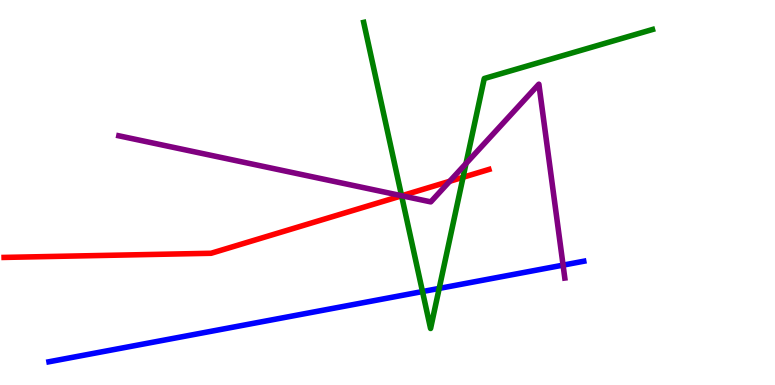[{'lines': ['blue', 'red'], 'intersections': []}, {'lines': ['green', 'red'], 'intersections': [{'x': 5.18, 'y': 4.91}, {'x': 5.97, 'y': 5.4}]}, {'lines': ['purple', 'red'], 'intersections': [{'x': 5.18, 'y': 4.92}, {'x': 5.8, 'y': 5.29}]}, {'lines': ['blue', 'green'], 'intersections': [{'x': 5.45, 'y': 2.43}, {'x': 5.67, 'y': 2.51}]}, {'lines': ['blue', 'purple'], 'intersections': [{'x': 7.27, 'y': 3.11}]}, {'lines': ['green', 'purple'], 'intersections': [{'x': 5.18, 'y': 4.92}, {'x': 6.01, 'y': 5.75}]}]